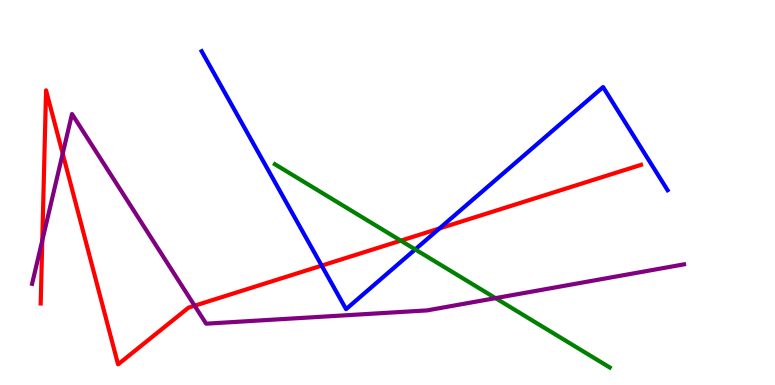[{'lines': ['blue', 'red'], 'intersections': [{'x': 4.15, 'y': 3.1}, {'x': 5.67, 'y': 4.07}]}, {'lines': ['green', 'red'], 'intersections': [{'x': 5.17, 'y': 3.75}]}, {'lines': ['purple', 'red'], 'intersections': [{'x': 0.546, 'y': 3.75}, {'x': 0.809, 'y': 6.01}, {'x': 2.51, 'y': 2.06}]}, {'lines': ['blue', 'green'], 'intersections': [{'x': 5.36, 'y': 3.52}]}, {'lines': ['blue', 'purple'], 'intersections': []}, {'lines': ['green', 'purple'], 'intersections': [{'x': 6.39, 'y': 2.26}]}]